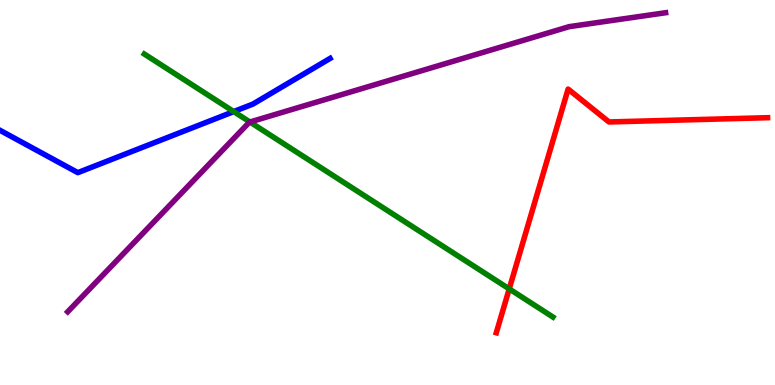[{'lines': ['blue', 'red'], 'intersections': []}, {'lines': ['green', 'red'], 'intersections': [{'x': 6.57, 'y': 2.5}]}, {'lines': ['purple', 'red'], 'intersections': []}, {'lines': ['blue', 'green'], 'intersections': [{'x': 3.02, 'y': 7.1}]}, {'lines': ['blue', 'purple'], 'intersections': []}, {'lines': ['green', 'purple'], 'intersections': [{'x': 3.22, 'y': 6.83}]}]